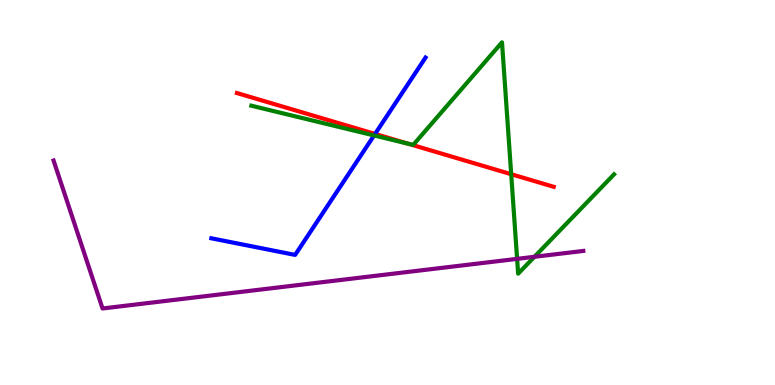[{'lines': ['blue', 'red'], 'intersections': [{'x': 4.84, 'y': 6.52}]}, {'lines': ['green', 'red'], 'intersections': [{'x': 5.27, 'y': 6.27}, {'x': 6.6, 'y': 5.48}]}, {'lines': ['purple', 'red'], 'intersections': []}, {'lines': ['blue', 'green'], 'intersections': [{'x': 4.83, 'y': 6.48}]}, {'lines': ['blue', 'purple'], 'intersections': []}, {'lines': ['green', 'purple'], 'intersections': [{'x': 6.67, 'y': 3.28}, {'x': 6.9, 'y': 3.33}]}]